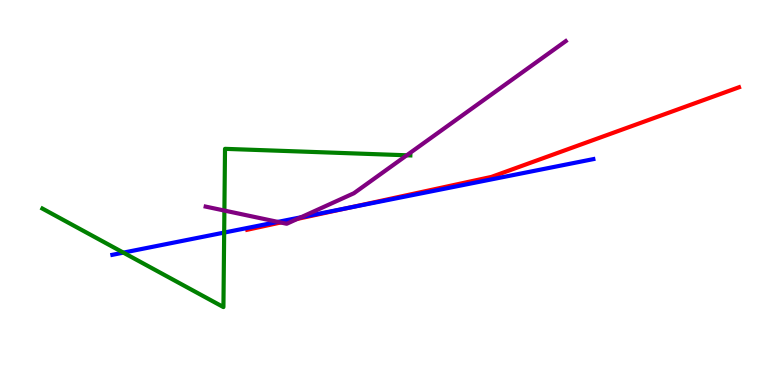[{'lines': ['blue', 'red'], 'intersections': [{'x': 4.5, 'y': 4.6}]}, {'lines': ['green', 'red'], 'intersections': []}, {'lines': ['purple', 'red'], 'intersections': [{'x': 3.62, 'y': 4.22}, {'x': 3.84, 'y': 4.31}]}, {'lines': ['blue', 'green'], 'intersections': [{'x': 1.59, 'y': 3.44}, {'x': 2.89, 'y': 3.96}]}, {'lines': ['blue', 'purple'], 'intersections': [{'x': 3.59, 'y': 4.24}, {'x': 3.88, 'y': 4.36}]}, {'lines': ['green', 'purple'], 'intersections': [{'x': 2.9, 'y': 4.53}, {'x': 5.25, 'y': 5.97}]}]